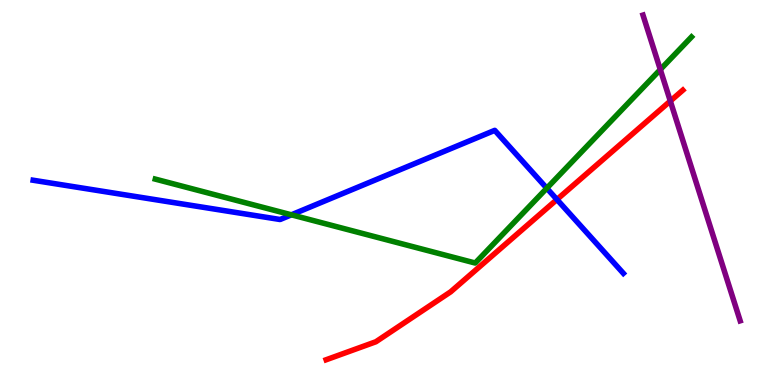[{'lines': ['blue', 'red'], 'intersections': [{'x': 7.19, 'y': 4.82}]}, {'lines': ['green', 'red'], 'intersections': []}, {'lines': ['purple', 'red'], 'intersections': [{'x': 8.65, 'y': 7.38}]}, {'lines': ['blue', 'green'], 'intersections': [{'x': 3.76, 'y': 4.42}, {'x': 7.06, 'y': 5.11}]}, {'lines': ['blue', 'purple'], 'intersections': []}, {'lines': ['green', 'purple'], 'intersections': [{'x': 8.52, 'y': 8.19}]}]